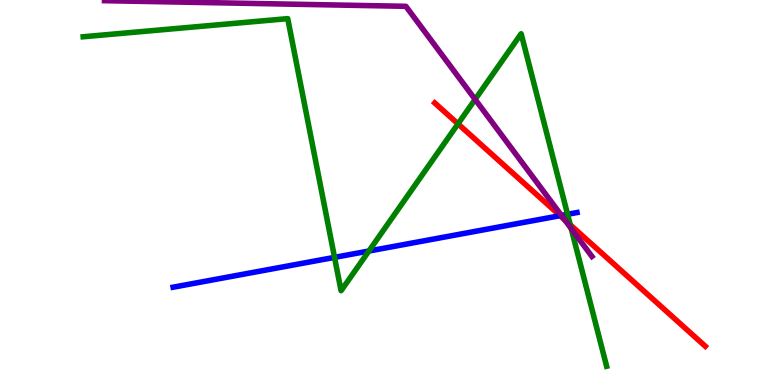[{'lines': ['blue', 'red'], 'intersections': [{'x': 7.23, 'y': 4.4}]}, {'lines': ['green', 'red'], 'intersections': [{'x': 5.91, 'y': 6.78}, {'x': 7.36, 'y': 4.16}]}, {'lines': ['purple', 'red'], 'intersections': [{'x': 7.29, 'y': 4.29}]}, {'lines': ['blue', 'green'], 'intersections': [{'x': 4.32, 'y': 3.32}, {'x': 4.76, 'y': 3.48}, {'x': 7.32, 'y': 4.43}]}, {'lines': ['blue', 'purple'], 'intersections': [{'x': 7.24, 'y': 4.4}]}, {'lines': ['green', 'purple'], 'intersections': [{'x': 6.13, 'y': 7.42}, {'x': 7.37, 'y': 4.06}]}]